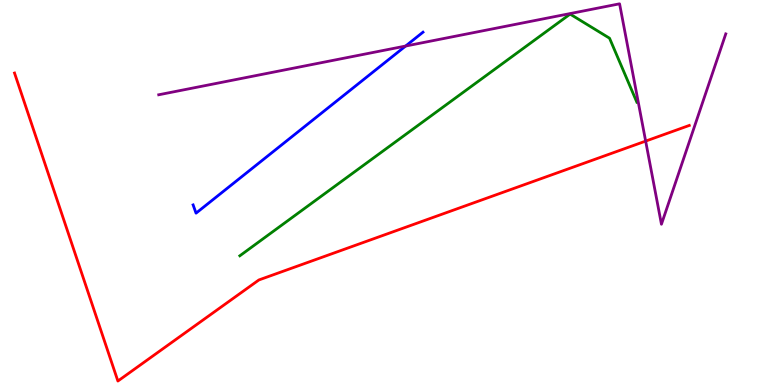[{'lines': ['blue', 'red'], 'intersections': []}, {'lines': ['green', 'red'], 'intersections': []}, {'lines': ['purple', 'red'], 'intersections': [{'x': 8.33, 'y': 6.33}]}, {'lines': ['blue', 'green'], 'intersections': []}, {'lines': ['blue', 'purple'], 'intersections': [{'x': 5.23, 'y': 8.8}]}, {'lines': ['green', 'purple'], 'intersections': []}]